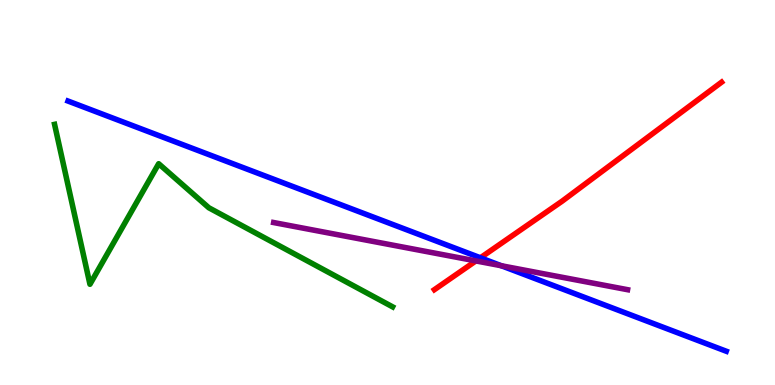[{'lines': ['blue', 'red'], 'intersections': [{'x': 6.2, 'y': 3.3}]}, {'lines': ['green', 'red'], 'intersections': []}, {'lines': ['purple', 'red'], 'intersections': [{'x': 6.14, 'y': 3.22}]}, {'lines': ['blue', 'green'], 'intersections': []}, {'lines': ['blue', 'purple'], 'intersections': [{'x': 6.47, 'y': 3.1}]}, {'lines': ['green', 'purple'], 'intersections': []}]